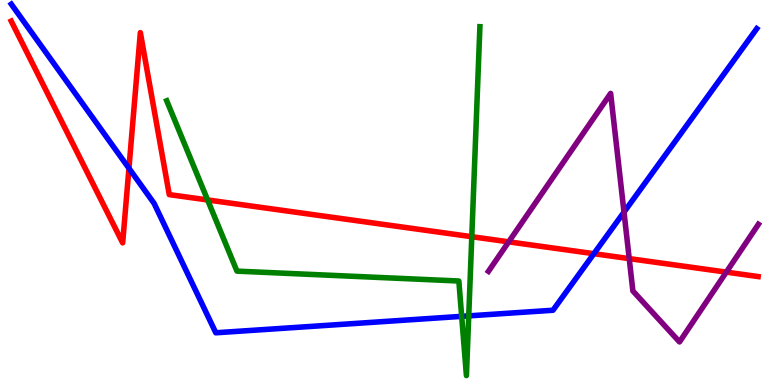[{'lines': ['blue', 'red'], 'intersections': [{'x': 1.66, 'y': 5.63}, {'x': 7.66, 'y': 3.41}]}, {'lines': ['green', 'red'], 'intersections': [{'x': 2.68, 'y': 4.81}, {'x': 6.09, 'y': 3.85}]}, {'lines': ['purple', 'red'], 'intersections': [{'x': 6.56, 'y': 3.72}, {'x': 8.12, 'y': 3.28}, {'x': 9.37, 'y': 2.93}]}, {'lines': ['blue', 'green'], 'intersections': [{'x': 5.96, 'y': 1.78}, {'x': 6.05, 'y': 1.8}]}, {'lines': ['blue', 'purple'], 'intersections': [{'x': 8.05, 'y': 4.49}]}, {'lines': ['green', 'purple'], 'intersections': []}]